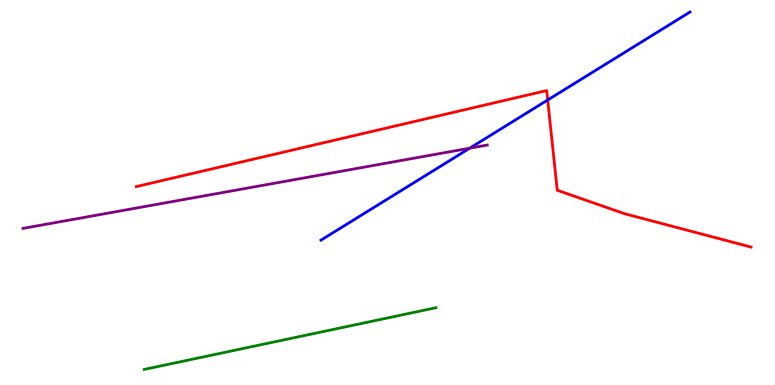[{'lines': ['blue', 'red'], 'intersections': [{'x': 7.07, 'y': 7.4}]}, {'lines': ['green', 'red'], 'intersections': []}, {'lines': ['purple', 'red'], 'intersections': []}, {'lines': ['blue', 'green'], 'intersections': []}, {'lines': ['blue', 'purple'], 'intersections': [{'x': 6.06, 'y': 6.15}]}, {'lines': ['green', 'purple'], 'intersections': []}]